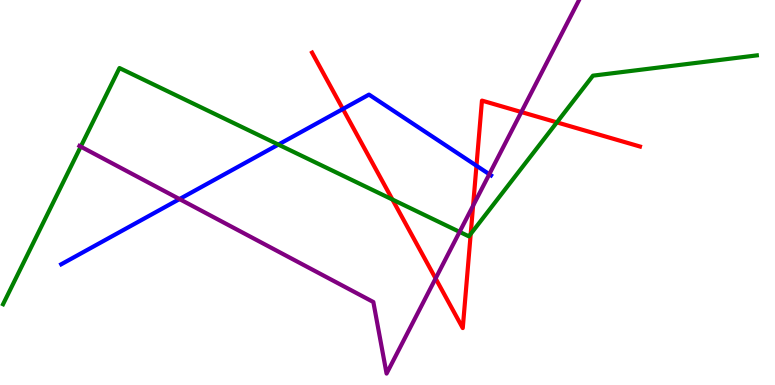[{'lines': ['blue', 'red'], 'intersections': [{'x': 4.42, 'y': 7.17}, {'x': 6.15, 'y': 5.7}]}, {'lines': ['green', 'red'], 'intersections': [{'x': 5.06, 'y': 4.82}, {'x': 6.07, 'y': 3.92}, {'x': 7.19, 'y': 6.82}]}, {'lines': ['purple', 'red'], 'intersections': [{'x': 5.62, 'y': 2.77}, {'x': 6.1, 'y': 4.66}, {'x': 6.73, 'y': 7.09}]}, {'lines': ['blue', 'green'], 'intersections': [{'x': 3.59, 'y': 6.24}]}, {'lines': ['blue', 'purple'], 'intersections': [{'x': 2.32, 'y': 4.83}, {'x': 6.31, 'y': 5.47}]}, {'lines': ['green', 'purple'], 'intersections': [{'x': 1.04, 'y': 6.19}, {'x': 5.93, 'y': 3.98}]}]